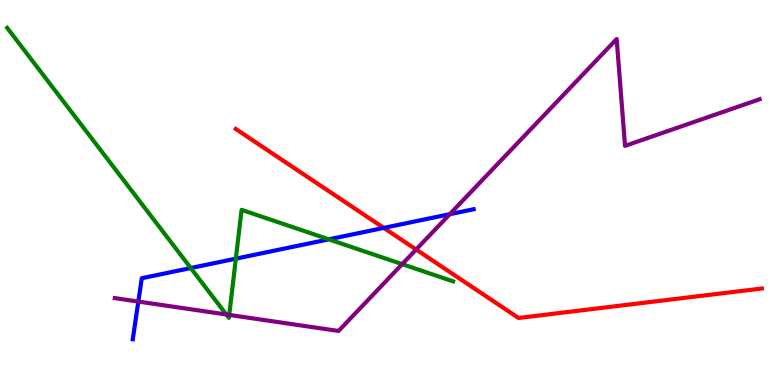[{'lines': ['blue', 'red'], 'intersections': [{'x': 4.95, 'y': 4.08}]}, {'lines': ['green', 'red'], 'intersections': []}, {'lines': ['purple', 'red'], 'intersections': [{'x': 5.37, 'y': 3.52}]}, {'lines': ['blue', 'green'], 'intersections': [{'x': 2.46, 'y': 3.04}, {'x': 3.04, 'y': 3.28}, {'x': 4.24, 'y': 3.78}]}, {'lines': ['blue', 'purple'], 'intersections': [{'x': 1.78, 'y': 2.17}, {'x': 5.8, 'y': 4.44}]}, {'lines': ['green', 'purple'], 'intersections': [{'x': 2.92, 'y': 1.83}, {'x': 2.96, 'y': 1.82}, {'x': 5.19, 'y': 3.14}]}]